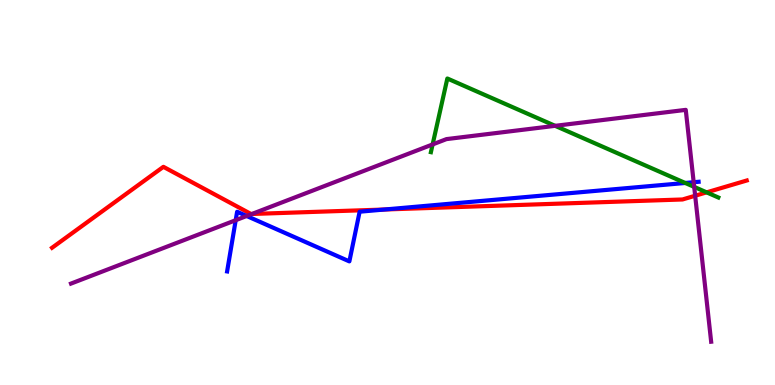[{'lines': ['blue', 'red'], 'intersections': [{'x': 4.96, 'y': 4.56}]}, {'lines': ['green', 'red'], 'intersections': [{'x': 9.12, 'y': 5.0}]}, {'lines': ['purple', 'red'], 'intersections': [{'x': 3.25, 'y': 4.44}, {'x': 8.97, 'y': 4.92}]}, {'lines': ['blue', 'green'], 'intersections': [{'x': 8.84, 'y': 5.25}]}, {'lines': ['blue', 'purple'], 'intersections': [{'x': 3.04, 'y': 4.28}, {'x': 3.18, 'y': 4.39}, {'x': 8.95, 'y': 5.27}]}, {'lines': ['green', 'purple'], 'intersections': [{'x': 5.58, 'y': 6.25}, {'x': 7.16, 'y': 6.73}, {'x': 8.96, 'y': 5.15}]}]